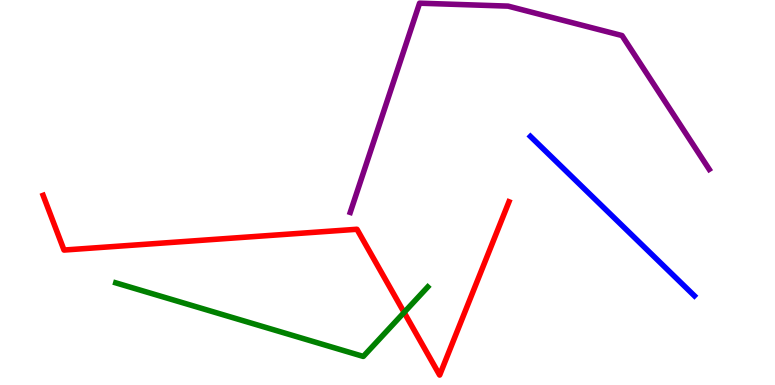[{'lines': ['blue', 'red'], 'intersections': []}, {'lines': ['green', 'red'], 'intersections': [{'x': 5.21, 'y': 1.89}]}, {'lines': ['purple', 'red'], 'intersections': []}, {'lines': ['blue', 'green'], 'intersections': []}, {'lines': ['blue', 'purple'], 'intersections': []}, {'lines': ['green', 'purple'], 'intersections': []}]